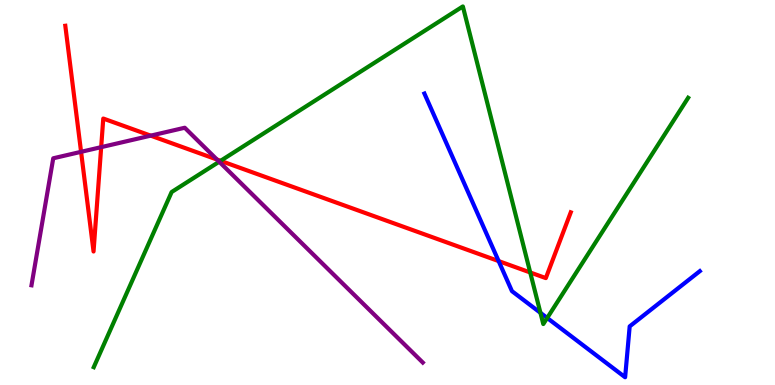[{'lines': ['blue', 'red'], 'intersections': [{'x': 6.43, 'y': 3.22}]}, {'lines': ['green', 'red'], 'intersections': [{'x': 2.85, 'y': 5.82}, {'x': 6.84, 'y': 2.92}]}, {'lines': ['purple', 'red'], 'intersections': [{'x': 1.05, 'y': 6.06}, {'x': 1.31, 'y': 6.18}, {'x': 1.94, 'y': 6.48}, {'x': 2.8, 'y': 5.86}]}, {'lines': ['blue', 'green'], 'intersections': [{'x': 6.97, 'y': 1.87}, {'x': 7.06, 'y': 1.74}]}, {'lines': ['blue', 'purple'], 'intersections': []}, {'lines': ['green', 'purple'], 'intersections': [{'x': 2.83, 'y': 5.8}]}]